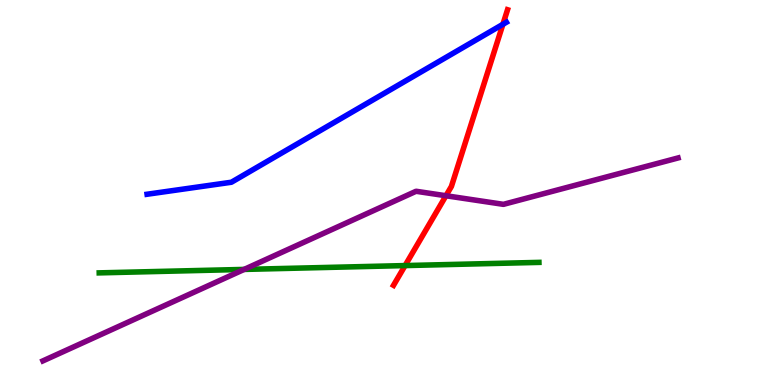[{'lines': ['blue', 'red'], 'intersections': [{'x': 6.49, 'y': 9.37}]}, {'lines': ['green', 'red'], 'intersections': [{'x': 5.23, 'y': 3.1}]}, {'lines': ['purple', 'red'], 'intersections': [{'x': 5.75, 'y': 4.92}]}, {'lines': ['blue', 'green'], 'intersections': []}, {'lines': ['blue', 'purple'], 'intersections': []}, {'lines': ['green', 'purple'], 'intersections': [{'x': 3.15, 'y': 3.0}]}]